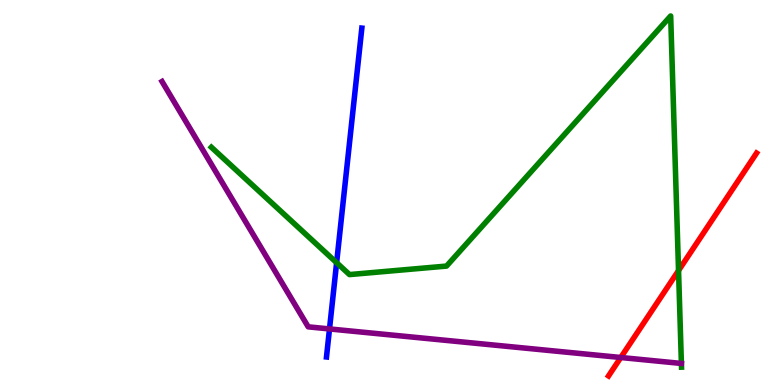[{'lines': ['blue', 'red'], 'intersections': []}, {'lines': ['green', 'red'], 'intersections': [{'x': 8.76, 'y': 2.97}]}, {'lines': ['purple', 'red'], 'intersections': [{'x': 8.01, 'y': 0.714}]}, {'lines': ['blue', 'green'], 'intersections': [{'x': 4.34, 'y': 3.18}]}, {'lines': ['blue', 'purple'], 'intersections': [{'x': 4.25, 'y': 1.46}]}, {'lines': ['green', 'purple'], 'intersections': [{'x': 8.79, 'y': 0.56}]}]